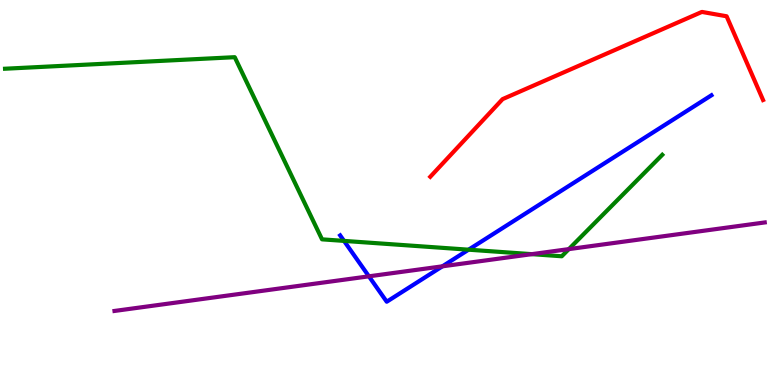[{'lines': ['blue', 'red'], 'intersections': []}, {'lines': ['green', 'red'], 'intersections': []}, {'lines': ['purple', 'red'], 'intersections': []}, {'lines': ['blue', 'green'], 'intersections': [{'x': 4.44, 'y': 3.74}, {'x': 6.05, 'y': 3.51}]}, {'lines': ['blue', 'purple'], 'intersections': [{'x': 4.76, 'y': 2.82}, {'x': 5.71, 'y': 3.08}]}, {'lines': ['green', 'purple'], 'intersections': [{'x': 6.86, 'y': 3.4}, {'x': 7.34, 'y': 3.53}]}]